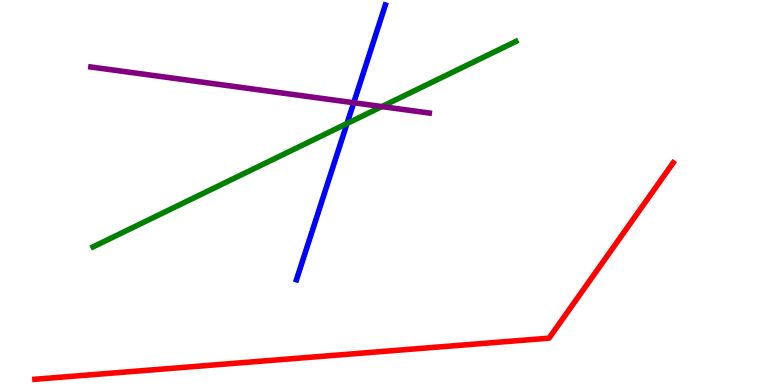[{'lines': ['blue', 'red'], 'intersections': []}, {'lines': ['green', 'red'], 'intersections': []}, {'lines': ['purple', 'red'], 'intersections': []}, {'lines': ['blue', 'green'], 'intersections': [{'x': 4.48, 'y': 6.79}]}, {'lines': ['blue', 'purple'], 'intersections': [{'x': 4.56, 'y': 7.33}]}, {'lines': ['green', 'purple'], 'intersections': [{'x': 4.93, 'y': 7.23}]}]